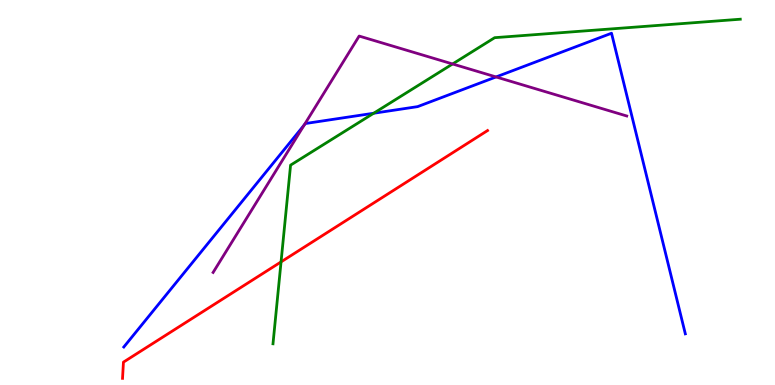[{'lines': ['blue', 'red'], 'intersections': []}, {'lines': ['green', 'red'], 'intersections': [{'x': 3.63, 'y': 3.2}]}, {'lines': ['purple', 'red'], 'intersections': []}, {'lines': ['blue', 'green'], 'intersections': [{'x': 4.82, 'y': 7.06}]}, {'lines': ['blue', 'purple'], 'intersections': [{'x': 3.93, 'y': 6.76}, {'x': 6.4, 'y': 8.0}]}, {'lines': ['green', 'purple'], 'intersections': [{'x': 5.84, 'y': 8.34}]}]